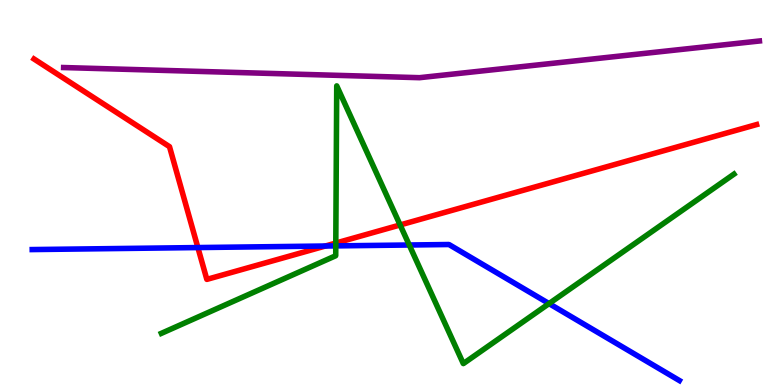[{'lines': ['blue', 'red'], 'intersections': [{'x': 2.55, 'y': 3.57}, {'x': 4.2, 'y': 3.61}]}, {'lines': ['green', 'red'], 'intersections': [{'x': 4.33, 'y': 3.69}, {'x': 5.16, 'y': 4.16}]}, {'lines': ['purple', 'red'], 'intersections': []}, {'lines': ['blue', 'green'], 'intersections': [{'x': 4.33, 'y': 3.61}, {'x': 5.28, 'y': 3.64}, {'x': 7.08, 'y': 2.11}]}, {'lines': ['blue', 'purple'], 'intersections': []}, {'lines': ['green', 'purple'], 'intersections': []}]